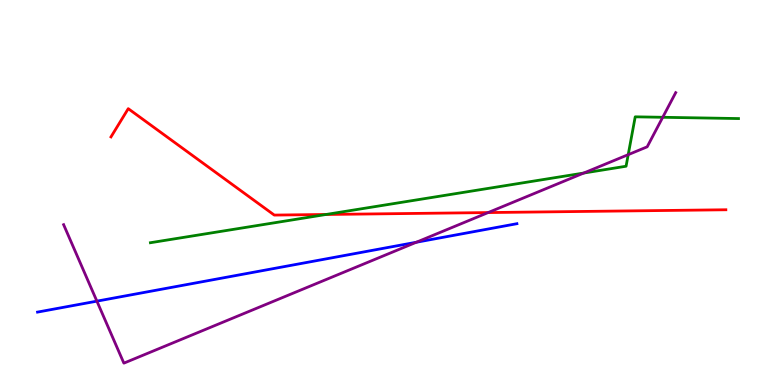[{'lines': ['blue', 'red'], 'intersections': []}, {'lines': ['green', 'red'], 'intersections': [{'x': 4.21, 'y': 4.43}]}, {'lines': ['purple', 'red'], 'intersections': [{'x': 6.3, 'y': 4.48}]}, {'lines': ['blue', 'green'], 'intersections': []}, {'lines': ['blue', 'purple'], 'intersections': [{'x': 1.25, 'y': 2.18}, {'x': 5.37, 'y': 3.71}]}, {'lines': ['green', 'purple'], 'intersections': [{'x': 7.53, 'y': 5.51}, {'x': 8.11, 'y': 5.98}, {'x': 8.55, 'y': 6.95}]}]